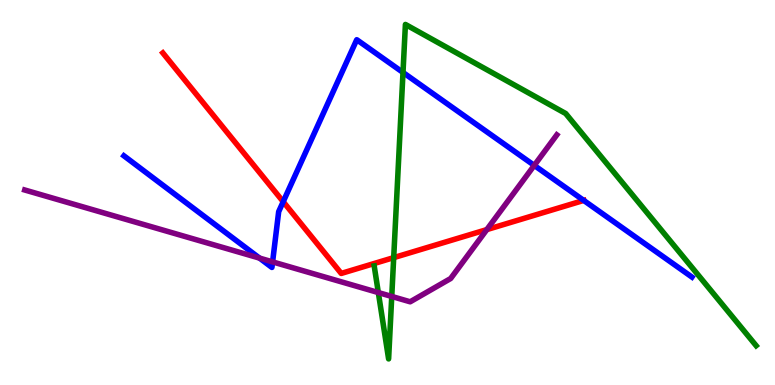[{'lines': ['blue', 'red'], 'intersections': [{'x': 3.65, 'y': 4.76}, {'x': 7.53, 'y': 4.79}]}, {'lines': ['green', 'red'], 'intersections': [{'x': 5.08, 'y': 3.31}]}, {'lines': ['purple', 'red'], 'intersections': [{'x': 6.28, 'y': 4.04}]}, {'lines': ['blue', 'green'], 'intersections': [{'x': 5.2, 'y': 8.12}]}, {'lines': ['blue', 'purple'], 'intersections': [{'x': 3.35, 'y': 3.3}, {'x': 3.52, 'y': 3.2}, {'x': 6.89, 'y': 5.7}]}, {'lines': ['green', 'purple'], 'intersections': [{'x': 4.88, 'y': 2.4}, {'x': 5.05, 'y': 2.3}]}]